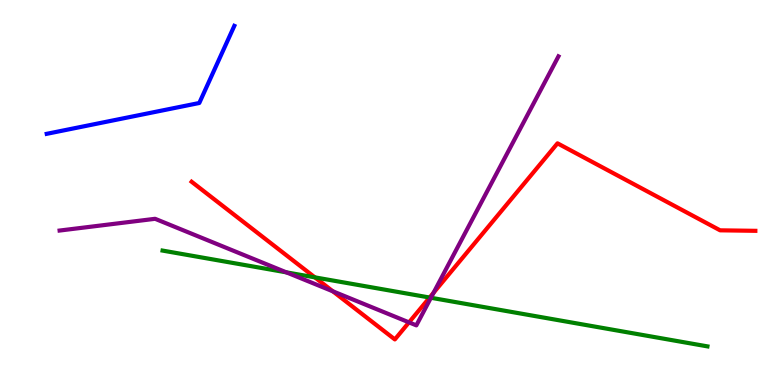[{'lines': ['blue', 'red'], 'intersections': []}, {'lines': ['green', 'red'], 'intersections': [{'x': 4.06, 'y': 2.8}, {'x': 5.54, 'y': 2.27}]}, {'lines': ['purple', 'red'], 'intersections': [{'x': 4.29, 'y': 2.43}, {'x': 5.28, 'y': 1.63}, {'x': 5.59, 'y': 2.4}]}, {'lines': ['blue', 'green'], 'intersections': []}, {'lines': ['blue', 'purple'], 'intersections': []}, {'lines': ['green', 'purple'], 'intersections': [{'x': 3.7, 'y': 2.93}, {'x': 5.56, 'y': 2.27}]}]